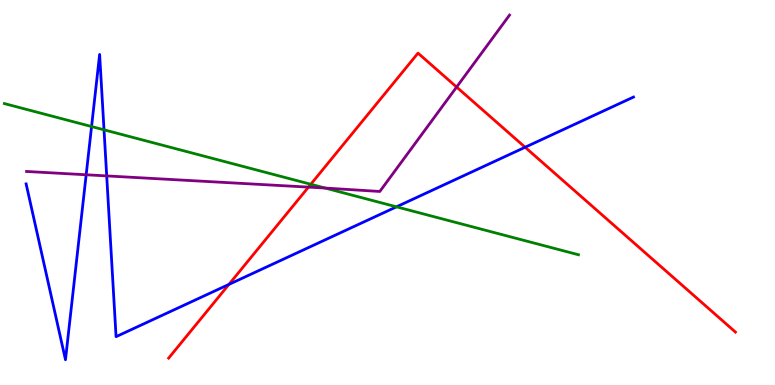[{'lines': ['blue', 'red'], 'intersections': [{'x': 2.95, 'y': 2.61}, {'x': 6.78, 'y': 6.18}]}, {'lines': ['green', 'red'], 'intersections': [{'x': 4.01, 'y': 5.21}]}, {'lines': ['purple', 'red'], 'intersections': [{'x': 3.98, 'y': 5.14}, {'x': 5.89, 'y': 7.74}]}, {'lines': ['blue', 'green'], 'intersections': [{'x': 1.18, 'y': 6.71}, {'x': 1.34, 'y': 6.63}, {'x': 5.12, 'y': 4.63}]}, {'lines': ['blue', 'purple'], 'intersections': [{'x': 1.11, 'y': 5.46}, {'x': 1.38, 'y': 5.43}]}, {'lines': ['green', 'purple'], 'intersections': [{'x': 4.2, 'y': 5.12}]}]